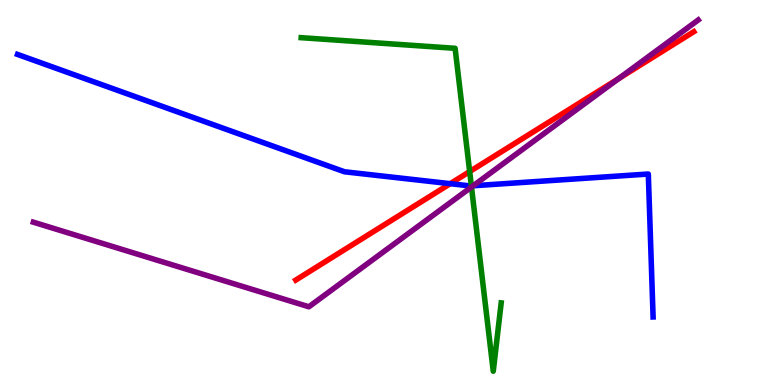[{'lines': ['blue', 'red'], 'intersections': [{'x': 5.81, 'y': 5.23}]}, {'lines': ['green', 'red'], 'intersections': [{'x': 6.06, 'y': 5.54}]}, {'lines': ['purple', 'red'], 'intersections': [{'x': 7.98, 'y': 7.96}]}, {'lines': ['blue', 'green'], 'intersections': [{'x': 6.08, 'y': 5.17}]}, {'lines': ['blue', 'purple'], 'intersections': [{'x': 6.11, 'y': 5.17}]}, {'lines': ['green', 'purple'], 'intersections': [{'x': 6.08, 'y': 5.14}]}]